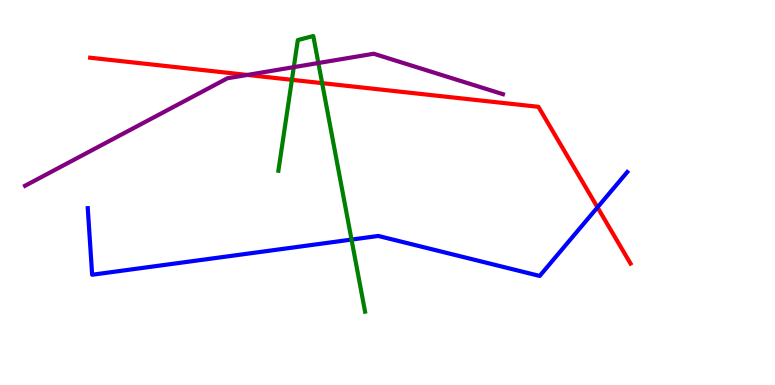[{'lines': ['blue', 'red'], 'intersections': [{'x': 7.71, 'y': 4.61}]}, {'lines': ['green', 'red'], 'intersections': [{'x': 3.77, 'y': 7.93}, {'x': 4.16, 'y': 7.84}]}, {'lines': ['purple', 'red'], 'intersections': [{'x': 3.19, 'y': 8.05}]}, {'lines': ['blue', 'green'], 'intersections': [{'x': 4.54, 'y': 3.78}]}, {'lines': ['blue', 'purple'], 'intersections': []}, {'lines': ['green', 'purple'], 'intersections': [{'x': 3.79, 'y': 8.26}, {'x': 4.11, 'y': 8.36}]}]